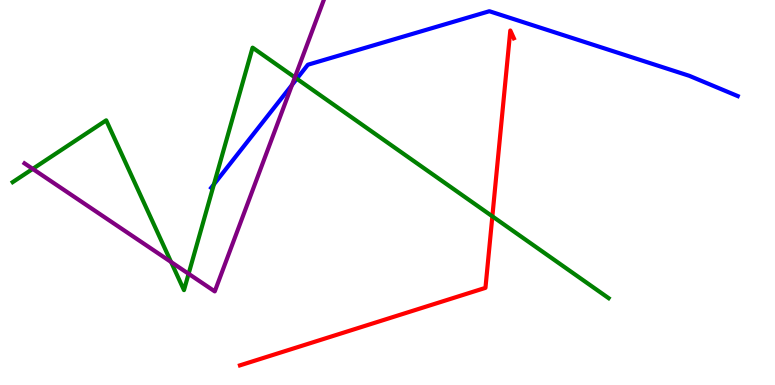[{'lines': ['blue', 'red'], 'intersections': []}, {'lines': ['green', 'red'], 'intersections': [{'x': 6.35, 'y': 4.38}]}, {'lines': ['purple', 'red'], 'intersections': []}, {'lines': ['blue', 'green'], 'intersections': [{'x': 2.76, 'y': 5.21}, {'x': 3.83, 'y': 7.95}]}, {'lines': ['blue', 'purple'], 'intersections': [{'x': 3.77, 'y': 7.8}]}, {'lines': ['green', 'purple'], 'intersections': [{'x': 0.422, 'y': 5.61}, {'x': 2.21, 'y': 3.19}, {'x': 2.43, 'y': 2.89}, {'x': 3.8, 'y': 7.99}]}]